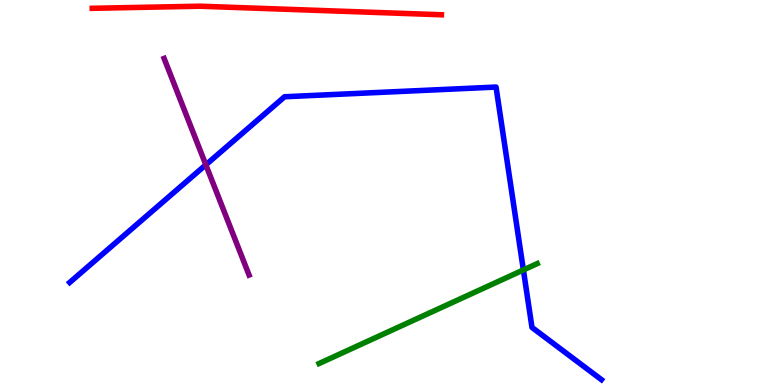[{'lines': ['blue', 'red'], 'intersections': []}, {'lines': ['green', 'red'], 'intersections': []}, {'lines': ['purple', 'red'], 'intersections': []}, {'lines': ['blue', 'green'], 'intersections': [{'x': 6.75, 'y': 2.99}]}, {'lines': ['blue', 'purple'], 'intersections': [{'x': 2.66, 'y': 5.72}]}, {'lines': ['green', 'purple'], 'intersections': []}]